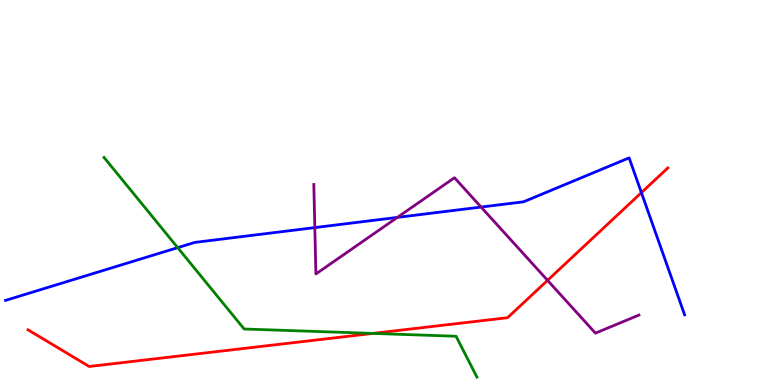[{'lines': ['blue', 'red'], 'intersections': [{'x': 8.28, 'y': 5.0}]}, {'lines': ['green', 'red'], 'intersections': [{'x': 4.81, 'y': 1.34}]}, {'lines': ['purple', 'red'], 'intersections': [{'x': 7.07, 'y': 2.72}]}, {'lines': ['blue', 'green'], 'intersections': [{'x': 2.29, 'y': 3.57}]}, {'lines': ['blue', 'purple'], 'intersections': [{'x': 4.06, 'y': 4.09}, {'x': 5.13, 'y': 4.35}, {'x': 6.21, 'y': 4.62}]}, {'lines': ['green', 'purple'], 'intersections': []}]